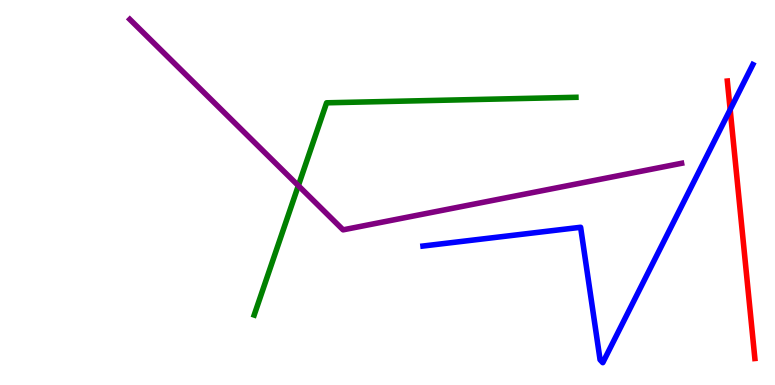[{'lines': ['blue', 'red'], 'intersections': [{'x': 9.42, 'y': 7.15}]}, {'lines': ['green', 'red'], 'intersections': []}, {'lines': ['purple', 'red'], 'intersections': []}, {'lines': ['blue', 'green'], 'intersections': []}, {'lines': ['blue', 'purple'], 'intersections': []}, {'lines': ['green', 'purple'], 'intersections': [{'x': 3.85, 'y': 5.18}]}]